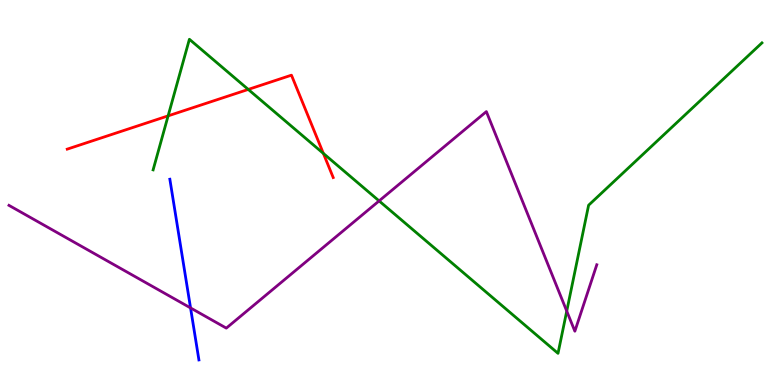[{'lines': ['blue', 'red'], 'intersections': []}, {'lines': ['green', 'red'], 'intersections': [{'x': 2.17, 'y': 6.99}, {'x': 3.2, 'y': 7.68}, {'x': 4.17, 'y': 6.01}]}, {'lines': ['purple', 'red'], 'intersections': []}, {'lines': ['blue', 'green'], 'intersections': []}, {'lines': ['blue', 'purple'], 'intersections': [{'x': 2.46, 'y': 2.0}]}, {'lines': ['green', 'purple'], 'intersections': [{'x': 4.89, 'y': 4.78}, {'x': 7.31, 'y': 1.92}]}]